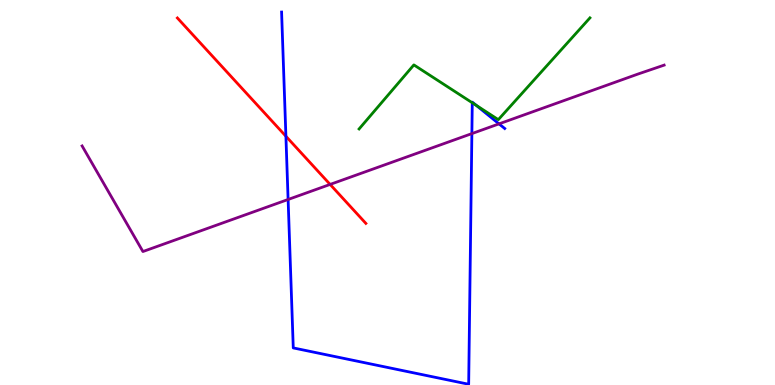[{'lines': ['blue', 'red'], 'intersections': [{'x': 3.69, 'y': 6.46}]}, {'lines': ['green', 'red'], 'intersections': []}, {'lines': ['purple', 'red'], 'intersections': [{'x': 4.26, 'y': 5.21}]}, {'lines': ['blue', 'green'], 'intersections': [{'x': 6.09, 'y': 7.33}, {'x': 6.14, 'y': 7.26}]}, {'lines': ['blue', 'purple'], 'intersections': [{'x': 3.72, 'y': 4.82}, {'x': 6.09, 'y': 6.53}, {'x': 6.44, 'y': 6.78}]}, {'lines': ['green', 'purple'], 'intersections': []}]